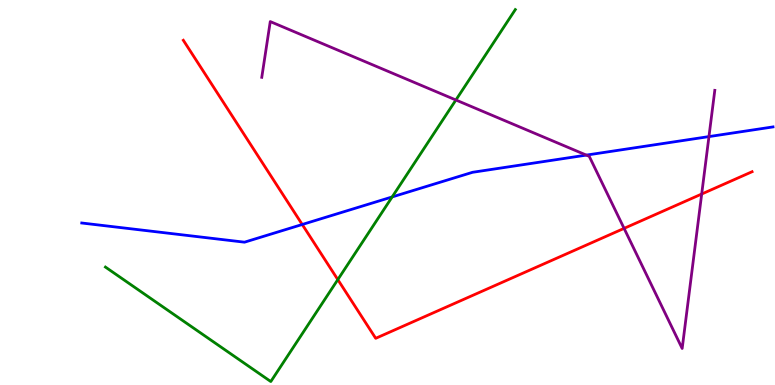[{'lines': ['blue', 'red'], 'intersections': [{'x': 3.9, 'y': 4.17}]}, {'lines': ['green', 'red'], 'intersections': [{'x': 4.36, 'y': 2.74}]}, {'lines': ['purple', 'red'], 'intersections': [{'x': 8.05, 'y': 4.07}, {'x': 9.05, 'y': 4.96}]}, {'lines': ['blue', 'green'], 'intersections': [{'x': 5.06, 'y': 4.88}]}, {'lines': ['blue', 'purple'], 'intersections': [{'x': 7.57, 'y': 5.97}, {'x': 9.15, 'y': 6.45}]}, {'lines': ['green', 'purple'], 'intersections': [{'x': 5.88, 'y': 7.4}]}]